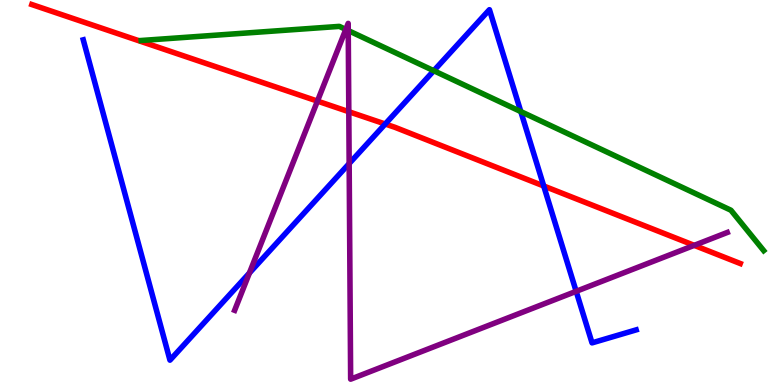[{'lines': ['blue', 'red'], 'intersections': [{'x': 4.97, 'y': 6.78}, {'x': 7.02, 'y': 5.17}]}, {'lines': ['green', 'red'], 'intersections': []}, {'lines': ['purple', 'red'], 'intersections': [{'x': 4.1, 'y': 7.37}, {'x': 4.5, 'y': 7.1}, {'x': 8.96, 'y': 3.63}]}, {'lines': ['blue', 'green'], 'intersections': [{'x': 5.6, 'y': 8.16}, {'x': 6.72, 'y': 7.1}]}, {'lines': ['blue', 'purple'], 'intersections': [{'x': 3.22, 'y': 2.91}, {'x': 4.51, 'y': 5.75}, {'x': 7.43, 'y': 2.43}]}, {'lines': ['green', 'purple'], 'intersections': [{'x': 4.46, 'y': 9.24}, {'x': 4.49, 'y': 9.21}]}]